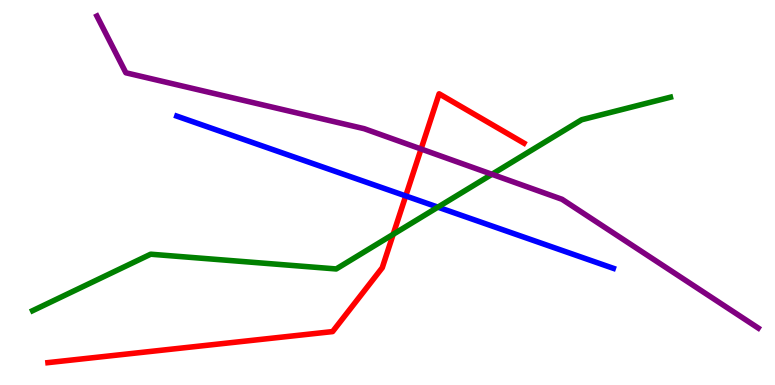[{'lines': ['blue', 'red'], 'intersections': [{'x': 5.24, 'y': 4.91}]}, {'lines': ['green', 'red'], 'intersections': [{'x': 5.07, 'y': 3.91}]}, {'lines': ['purple', 'red'], 'intersections': [{'x': 5.43, 'y': 6.13}]}, {'lines': ['blue', 'green'], 'intersections': [{'x': 5.65, 'y': 4.62}]}, {'lines': ['blue', 'purple'], 'intersections': []}, {'lines': ['green', 'purple'], 'intersections': [{'x': 6.35, 'y': 5.47}]}]